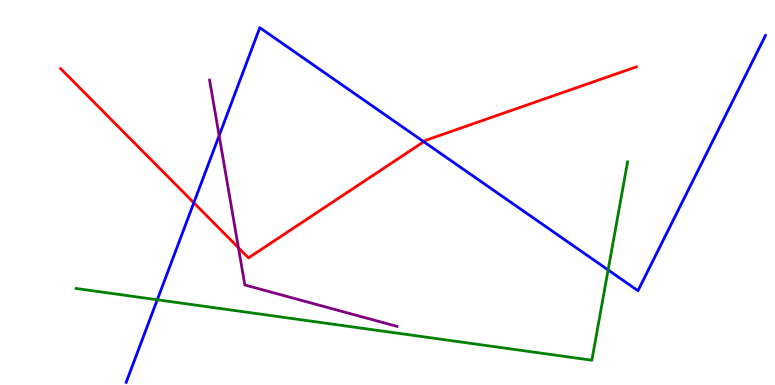[{'lines': ['blue', 'red'], 'intersections': [{'x': 2.5, 'y': 4.73}, {'x': 5.47, 'y': 6.32}]}, {'lines': ['green', 'red'], 'intersections': []}, {'lines': ['purple', 'red'], 'intersections': [{'x': 3.08, 'y': 3.57}]}, {'lines': ['blue', 'green'], 'intersections': [{'x': 2.03, 'y': 2.21}, {'x': 7.85, 'y': 2.99}]}, {'lines': ['blue', 'purple'], 'intersections': [{'x': 2.83, 'y': 6.48}]}, {'lines': ['green', 'purple'], 'intersections': []}]